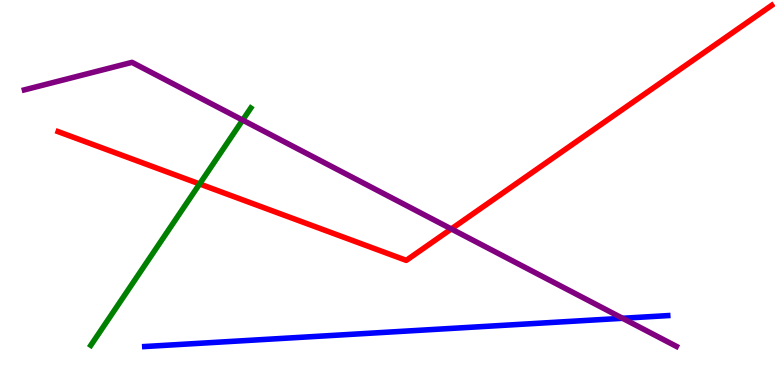[{'lines': ['blue', 'red'], 'intersections': []}, {'lines': ['green', 'red'], 'intersections': [{'x': 2.58, 'y': 5.22}]}, {'lines': ['purple', 'red'], 'intersections': [{'x': 5.82, 'y': 4.05}]}, {'lines': ['blue', 'green'], 'intersections': []}, {'lines': ['blue', 'purple'], 'intersections': [{'x': 8.03, 'y': 1.73}]}, {'lines': ['green', 'purple'], 'intersections': [{'x': 3.13, 'y': 6.88}]}]